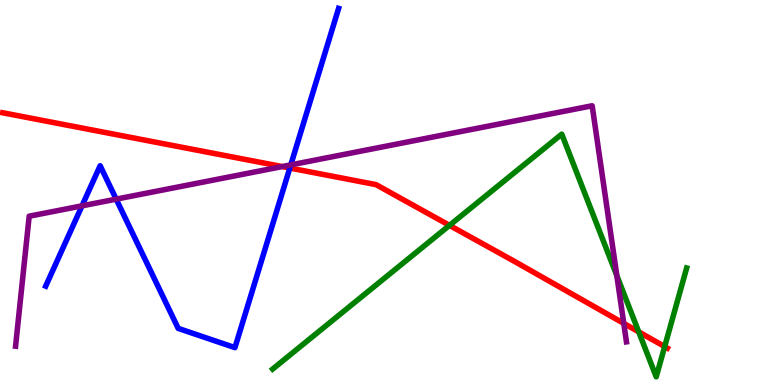[{'lines': ['blue', 'red'], 'intersections': [{'x': 3.74, 'y': 5.64}]}, {'lines': ['green', 'red'], 'intersections': [{'x': 5.8, 'y': 4.15}, {'x': 8.24, 'y': 1.38}, {'x': 8.58, 'y': 0.998}]}, {'lines': ['purple', 'red'], 'intersections': [{'x': 3.64, 'y': 5.67}, {'x': 8.05, 'y': 1.6}]}, {'lines': ['blue', 'green'], 'intersections': []}, {'lines': ['blue', 'purple'], 'intersections': [{'x': 1.06, 'y': 4.65}, {'x': 1.5, 'y': 4.83}, {'x': 3.75, 'y': 5.72}]}, {'lines': ['green', 'purple'], 'intersections': [{'x': 7.96, 'y': 2.84}]}]